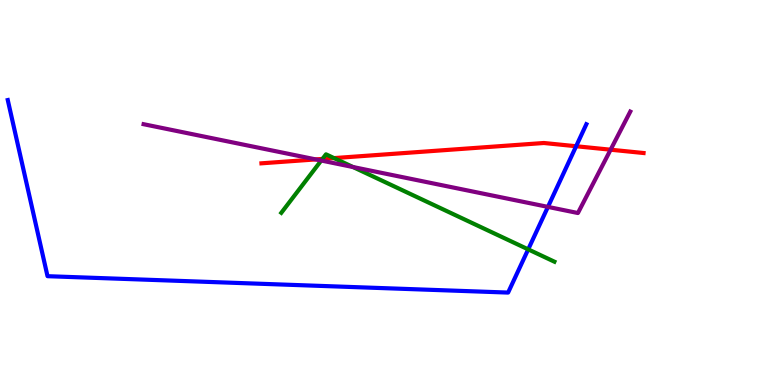[{'lines': ['blue', 'red'], 'intersections': [{'x': 7.43, 'y': 6.2}]}, {'lines': ['green', 'red'], 'intersections': [{'x': 4.16, 'y': 5.87}, {'x': 4.31, 'y': 5.89}]}, {'lines': ['purple', 'red'], 'intersections': [{'x': 4.07, 'y': 5.86}, {'x': 7.88, 'y': 6.11}]}, {'lines': ['blue', 'green'], 'intersections': [{'x': 6.82, 'y': 3.52}]}, {'lines': ['blue', 'purple'], 'intersections': [{'x': 7.07, 'y': 4.63}]}, {'lines': ['green', 'purple'], 'intersections': [{'x': 4.15, 'y': 5.83}, {'x': 4.55, 'y': 5.66}]}]